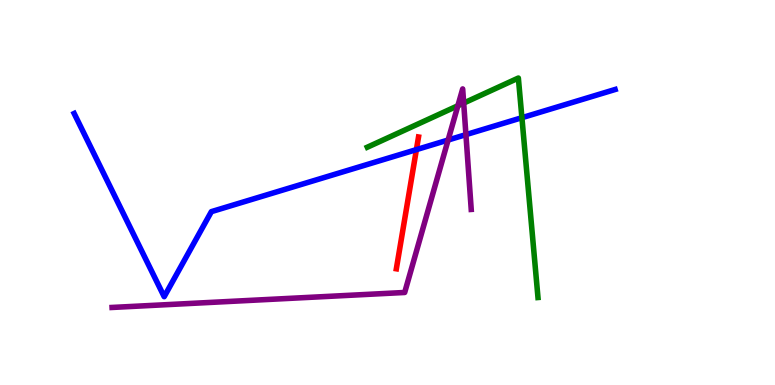[{'lines': ['blue', 'red'], 'intersections': [{'x': 5.37, 'y': 6.11}]}, {'lines': ['green', 'red'], 'intersections': []}, {'lines': ['purple', 'red'], 'intersections': []}, {'lines': ['blue', 'green'], 'intersections': [{'x': 6.73, 'y': 6.94}]}, {'lines': ['blue', 'purple'], 'intersections': [{'x': 5.78, 'y': 6.36}, {'x': 6.01, 'y': 6.5}]}, {'lines': ['green', 'purple'], 'intersections': [{'x': 5.91, 'y': 7.25}, {'x': 5.98, 'y': 7.32}]}]